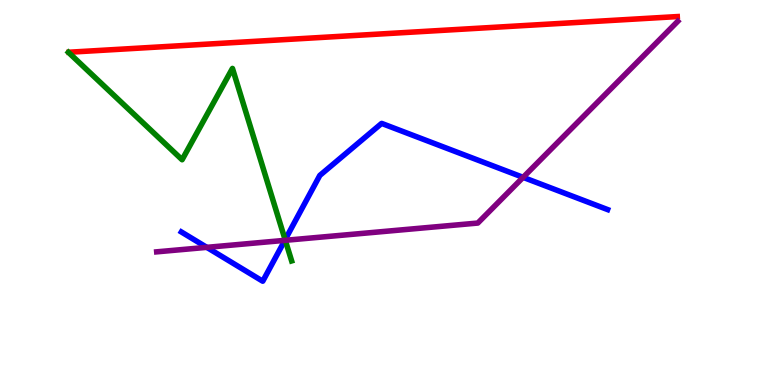[{'lines': ['blue', 'red'], 'intersections': []}, {'lines': ['green', 'red'], 'intersections': []}, {'lines': ['purple', 'red'], 'intersections': []}, {'lines': ['blue', 'green'], 'intersections': [{'x': 3.68, 'y': 3.77}]}, {'lines': ['blue', 'purple'], 'intersections': [{'x': 2.67, 'y': 3.58}, {'x': 3.67, 'y': 3.76}, {'x': 6.75, 'y': 5.39}]}, {'lines': ['green', 'purple'], 'intersections': [{'x': 3.68, 'y': 3.76}]}]